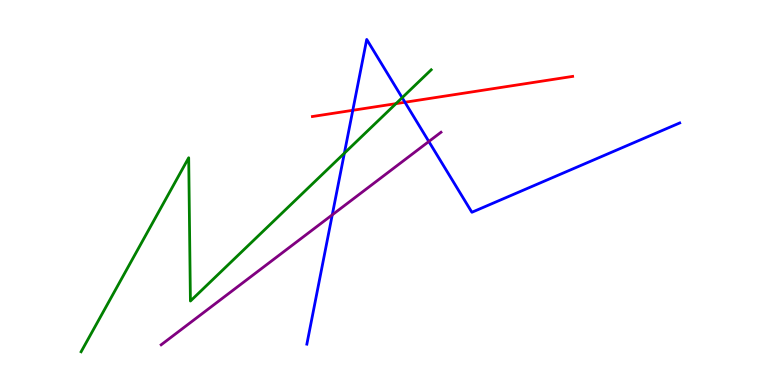[{'lines': ['blue', 'red'], 'intersections': [{'x': 4.55, 'y': 7.14}, {'x': 5.23, 'y': 7.34}]}, {'lines': ['green', 'red'], 'intersections': [{'x': 5.11, 'y': 7.31}]}, {'lines': ['purple', 'red'], 'intersections': []}, {'lines': ['blue', 'green'], 'intersections': [{'x': 4.44, 'y': 6.02}, {'x': 5.19, 'y': 7.46}]}, {'lines': ['blue', 'purple'], 'intersections': [{'x': 4.29, 'y': 4.42}, {'x': 5.53, 'y': 6.32}]}, {'lines': ['green', 'purple'], 'intersections': []}]